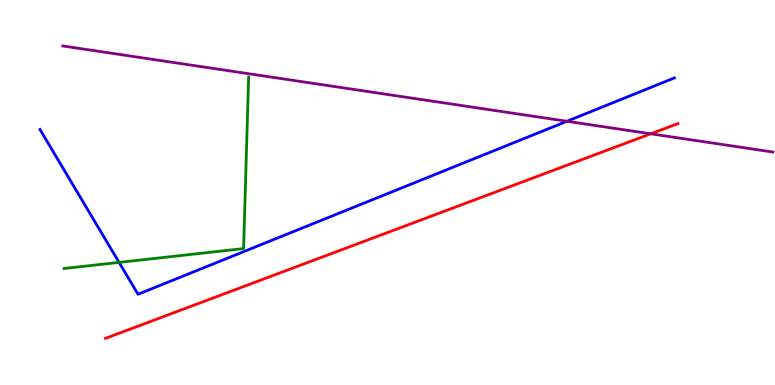[{'lines': ['blue', 'red'], 'intersections': []}, {'lines': ['green', 'red'], 'intersections': []}, {'lines': ['purple', 'red'], 'intersections': [{'x': 8.4, 'y': 6.52}]}, {'lines': ['blue', 'green'], 'intersections': [{'x': 1.54, 'y': 3.18}]}, {'lines': ['blue', 'purple'], 'intersections': [{'x': 7.32, 'y': 6.85}]}, {'lines': ['green', 'purple'], 'intersections': []}]